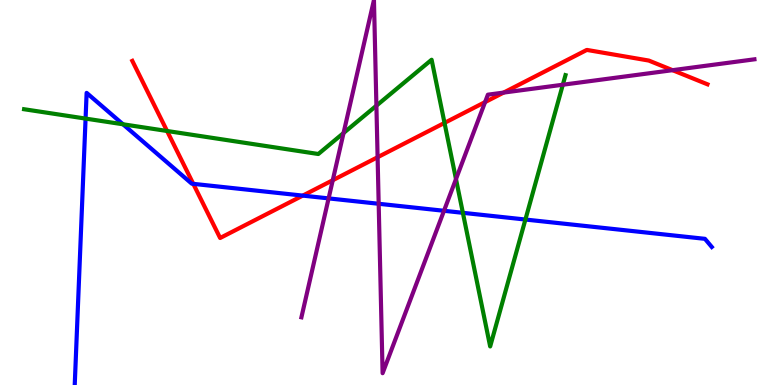[{'lines': ['blue', 'red'], 'intersections': [{'x': 2.49, 'y': 5.22}, {'x': 3.91, 'y': 4.92}]}, {'lines': ['green', 'red'], 'intersections': [{'x': 2.16, 'y': 6.6}, {'x': 5.74, 'y': 6.81}]}, {'lines': ['purple', 'red'], 'intersections': [{'x': 4.29, 'y': 5.32}, {'x': 4.87, 'y': 5.92}, {'x': 6.26, 'y': 7.35}, {'x': 6.5, 'y': 7.6}, {'x': 8.68, 'y': 8.18}]}, {'lines': ['blue', 'green'], 'intersections': [{'x': 1.1, 'y': 6.92}, {'x': 1.59, 'y': 6.77}, {'x': 5.97, 'y': 4.47}, {'x': 6.78, 'y': 4.3}]}, {'lines': ['blue', 'purple'], 'intersections': [{'x': 4.24, 'y': 4.85}, {'x': 4.89, 'y': 4.71}, {'x': 5.73, 'y': 4.52}]}, {'lines': ['green', 'purple'], 'intersections': [{'x': 4.43, 'y': 6.55}, {'x': 4.86, 'y': 7.26}, {'x': 5.88, 'y': 5.35}, {'x': 7.26, 'y': 7.8}]}]